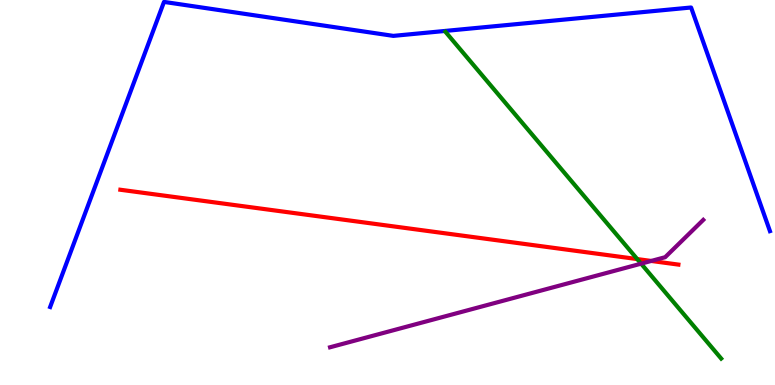[{'lines': ['blue', 'red'], 'intersections': []}, {'lines': ['green', 'red'], 'intersections': [{'x': 8.22, 'y': 3.27}]}, {'lines': ['purple', 'red'], 'intersections': [{'x': 8.4, 'y': 3.22}]}, {'lines': ['blue', 'green'], 'intersections': []}, {'lines': ['blue', 'purple'], 'intersections': []}, {'lines': ['green', 'purple'], 'intersections': [{'x': 8.27, 'y': 3.15}]}]